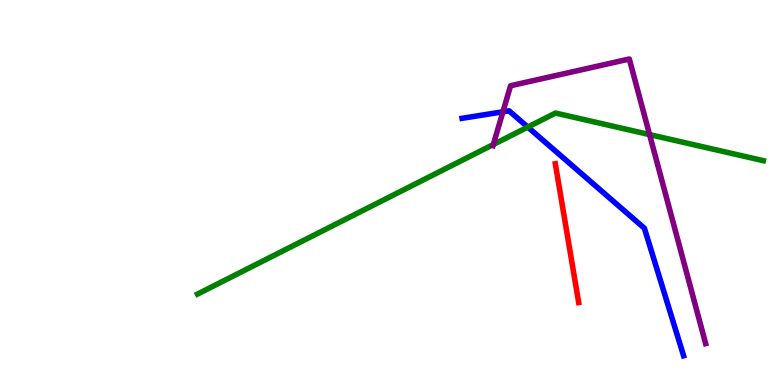[{'lines': ['blue', 'red'], 'intersections': []}, {'lines': ['green', 'red'], 'intersections': []}, {'lines': ['purple', 'red'], 'intersections': []}, {'lines': ['blue', 'green'], 'intersections': [{'x': 6.81, 'y': 6.7}]}, {'lines': ['blue', 'purple'], 'intersections': [{'x': 6.49, 'y': 7.1}]}, {'lines': ['green', 'purple'], 'intersections': [{'x': 6.37, 'y': 6.25}, {'x': 8.38, 'y': 6.5}]}]